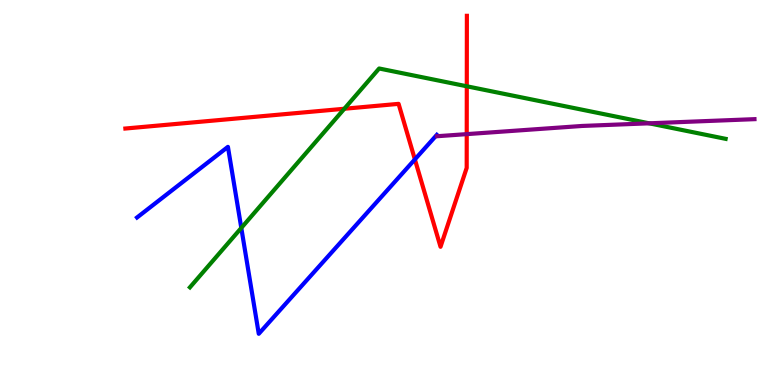[{'lines': ['blue', 'red'], 'intersections': [{'x': 5.35, 'y': 5.86}]}, {'lines': ['green', 'red'], 'intersections': [{'x': 4.44, 'y': 7.18}, {'x': 6.02, 'y': 7.76}]}, {'lines': ['purple', 'red'], 'intersections': [{'x': 6.02, 'y': 6.52}]}, {'lines': ['blue', 'green'], 'intersections': [{'x': 3.11, 'y': 4.08}]}, {'lines': ['blue', 'purple'], 'intersections': []}, {'lines': ['green', 'purple'], 'intersections': [{'x': 8.38, 'y': 6.8}]}]